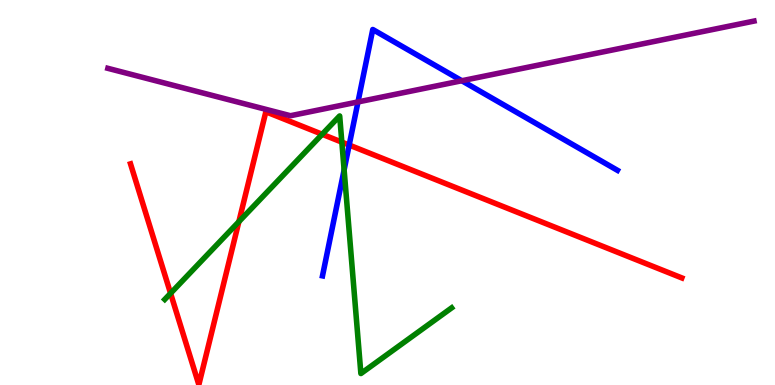[{'lines': ['blue', 'red'], 'intersections': [{'x': 4.51, 'y': 6.23}]}, {'lines': ['green', 'red'], 'intersections': [{'x': 2.2, 'y': 2.38}, {'x': 3.08, 'y': 4.24}, {'x': 4.16, 'y': 6.51}, {'x': 4.41, 'y': 6.31}]}, {'lines': ['purple', 'red'], 'intersections': []}, {'lines': ['blue', 'green'], 'intersections': [{'x': 4.44, 'y': 5.59}]}, {'lines': ['blue', 'purple'], 'intersections': [{'x': 4.62, 'y': 7.35}, {'x': 5.96, 'y': 7.9}]}, {'lines': ['green', 'purple'], 'intersections': []}]